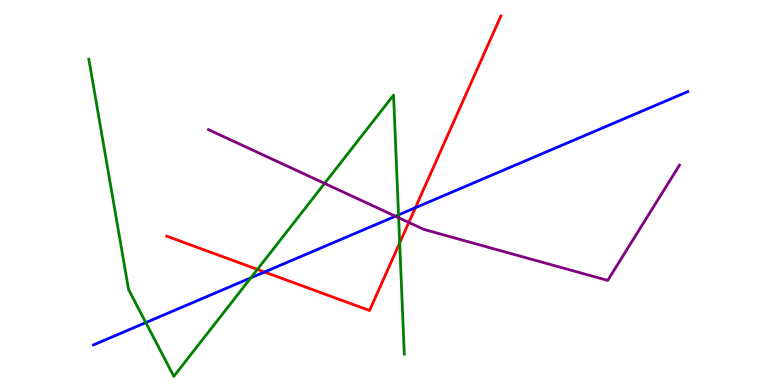[{'lines': ['blue', 'red'], 'intersections': [{'x': 3.41, 'y': 2.93}, {'x': 5.36, 'y': 4.61}]}, {'lines': ['green', 'red'], 'intersections': [{'x': 3.32, 'y': 3.0}, {'x': 5.16, 'y': 3.69}]}, {'lines': ['purple', 'red'], 'intersections': [{'x': 5.28, 'y': 4.22}]}, {'lines': ['blue', 'green'], 'intersections': [{'x': 1.88, 'y': 1.62}, {'x': 3.24, 'y': 2.78}, {'x': 5.14, 'y': 4.42}]}, {'lines': ['blue', 'purple'], 'intersections': [{'x': 5.1, 'y': 4.38}]}, {'lines': ['green', 'purple'], 'intersections': [{'x': 4.19, 'y': 5.24}, {'x': 5.14, 'y': 4.34}]}]